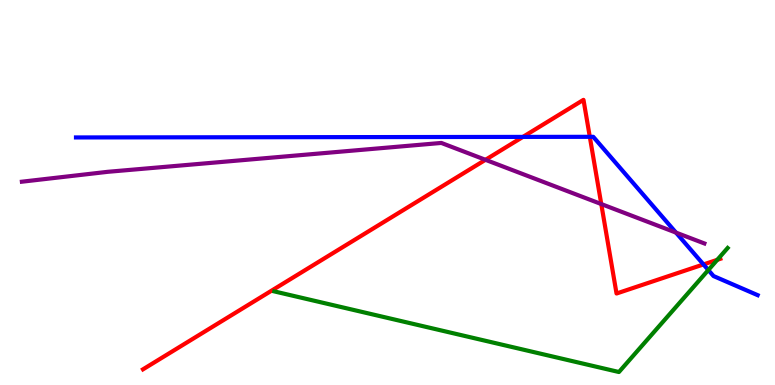[{'lines': ['blue', 'red'], 'intersections': [{'x': 6.75, 'y': 6.44}, {'x': 7.61, 'y': 6.45}, {'x': 9.08, 'y': 3.13}]}, {'lines': ['green', 'red'], 'intersections': [{'x': 9.26, 'y': 3.25}]}, {'lines': ['purple', 'red'], 'intersections': [{'x': 6.26, 'y': 5.85}, {'x': 7.76, 'y': 4.7}]}, {'lines': ['blue', 'green'], 'intersections': [{'x': 9.14, 'y': 2.99}]}, {'lines': ['blue', 'purple'], 'intersections': [{'x': 8.72, 'y': 3.96}]}, {'lines': ['green', 'purple'], 'intersections': []}]